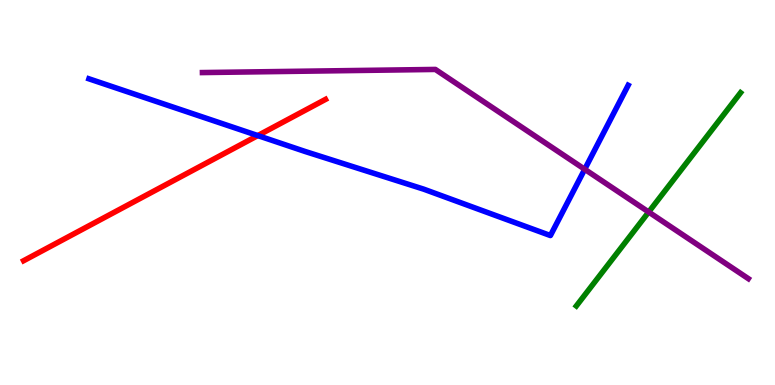[{'lines': ['blue', 'red'], 'intersections': [{'x': 3.33, 'y': 6.48}]}, {'lines': ['green', 'red'], 'intersections': []}, {'lines': ['purple', 'red'], 'intersections': []}, {'lines': ['blue', 'green'], 'intersections': []}, {'lines': ['blue', 'purple'], 'intersections': [{'x': 7.54, 'y': 5.6}]}, {'lines': ['green', 'purple'], 'intersections': [{'x': 8.37, 'y': 4.49}]}]